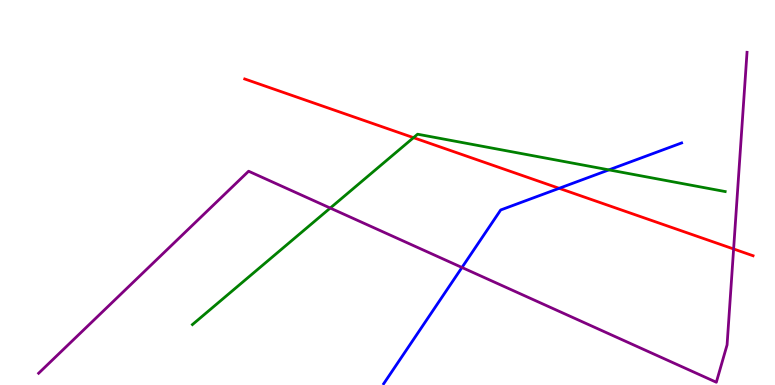[{'lines': ['blue', 'red'], 'intersections': [{'x': 7.21, 'y': 5.11}]}, {'lines': ['green', 'red'], 'intersections': [{'x': 5.34, 'y': 6.42}]}, {'lines': ['purple', 'red'], 'intersections': [{'x': 9.47, 'y': 3.53}]}, {'lines': ['blue', 'green'], 'intersections': [{'x': 7.86, 'y': 5.59}]}, {'lines': ['blue', 'purple'], 'intersections': [{'x': 5.96, 'y': 3.05}]}, {'lines': ['green', 'purple'], 'intersections': [{'x': 4.26, 'y': 4.6}]}]